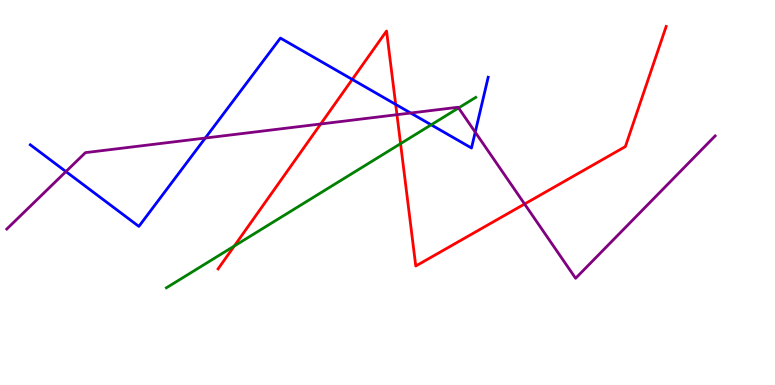[{'lines': ['blue', 'red'], 'intersections': [{'x': 4.55, 'y': 7.94}, {'x': 5.11, 'y': 7.29}]}, {'lines': ['green', 'red'], 'intersections': [{'x': 3.02, 'y': 3.61}, {'x': 5.17, 'y': 6.27}]}, {'lines': ['purple', 'red'], 'intersections': [{'x': 4.14, 'y': 6.78}, {'x': 5.12, 'y': 7.02}, {'x': 6.77, 'y': 4.7}]}, {'lines': ['blue', 'green'], 'intersections': [{'x': 5.56, 'y': 6.76}]}, {'lines': ['blue', 'purple'], 'intersections': [{'x': 0.851, 'y': 5.54}, {'x': 2.65, 'y': 6.41}, {'x': 5.3, 'y': 7.06}, {'x': 6.13, 'y': 6.57}]}, {'lines': ['green', 'purple'], 'intersections': [{'x': 5.92, 'y': 7.2}]}]